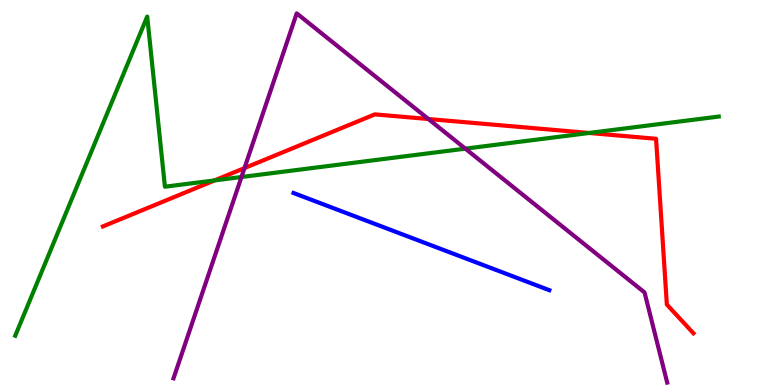[{'lines': ['blue', 'red'], 'intersections': []}, {'lines': ['green', 'red'], 'intersections': [{'x': 2.77, 'y': 5.31}, {'x': 7.6, 'y': 6.55}]}, {'lines': ['purple', 'red'], 'intersections': [{'x': 3.15, 'y': 5.63}, {'x': 5.53, 'y': 6.91}]}, {'lines': ['blue', 'green'], 'intersections': []}, {'lines': ['blue', 'purple'], 'intersections': []}, {'lines': ['green', 'purple'], 'intersections': [{'x': 3.12, 'y': 5.4}, {'x': 6.0, 'y': 6.14}]}]